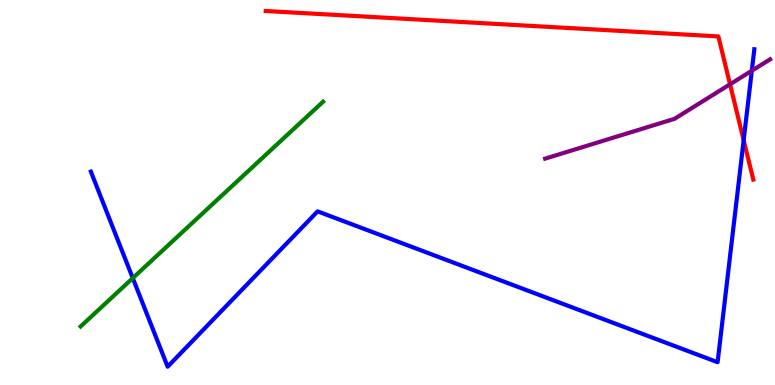[{'lines': ['blue', 'red'], 'intersections': [{'x': 9.6, 'y': 6.36}]}, {'lines': ['green', 'red'], 'intersections': []}, {'lines': ['purple', 'red'], 'intersections': [{'x': 9.42, 'y': 7.81}]}, {'lines': ['blue', 'green'], 'intersections': [{'x': 1.71, 'y': 2.78}]}, {'lines': ['blue', 'purple'], 'intersections': [{'x': 9.7, 'y': 8.16}]}, {'lines': ['green', 'purple'], 'intersections': []}]